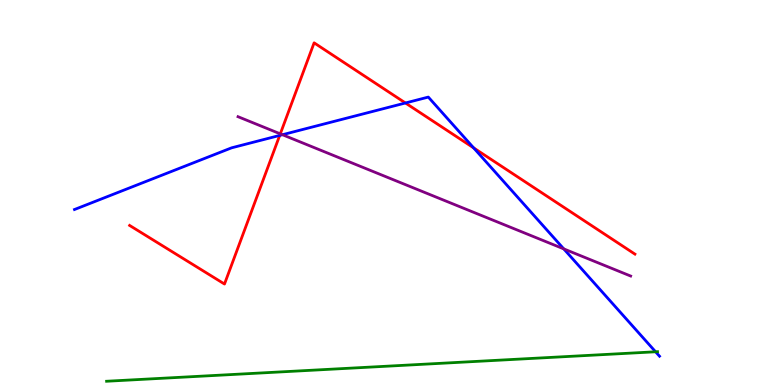[{'lines': ['blue', 'red'], 'intersections': [{'x': 3.61, 'y': 6.48}, {'x': 5.23, 'y': 7.33}, {'x': 6.11, 'y': 6.16}]}, {'lines': ['green', 'red'], 'intersections': []}, {'lines': ['purple', 'red'], 'intersections': [{'x': 3.62, 'y': 6.52}]}, {'lines': ['blue', 'green'], 'intersections': [{'x': 8.46, 'y': 0.863}]}, {'lines': ['blue', 'purple'], 'intersections': [{'x': 3.64, 'y': 6.5}, {'x': 7.27, 'y': 3.54}]}, {'lines': ['green', 'purple'], 'intersections': []}]